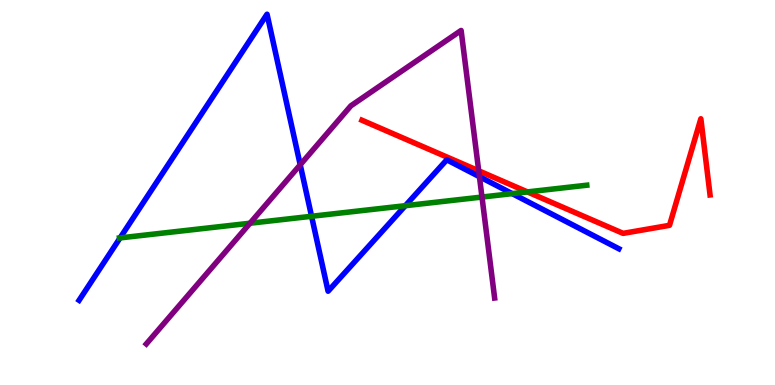[{'lines': ['blue', 'red'], 'intersections': []}, {'lines': ['green', 'red'], 'intersections': [{'x': 6.81, 'y': 5.02}]}, {'lines': ['purple', 'red'], 'intersections': [{'x': 6.18, 'y': 5.56}]}, {'lines': ['blue', 'green'], 'intersections': [{'x': 1.55, 'y': 3.82}, {'x': 4.02, 'y': 4.38}, {'x': 5.23, 'y': 4.66}, {'x': 6.61, 'y': 4.97}]}, {'lines': ['blue', 'purple'], 'intersections': [{'x': 3.87, 'y': 5.72}, {'x': 6.19, 'y': 5.41}]}, {'lines': ['green', 'purple'], 'intersections': [{'x': 3.23, 'y': 4.2}, {'x': 6.22, 'y': 4.88}]}]